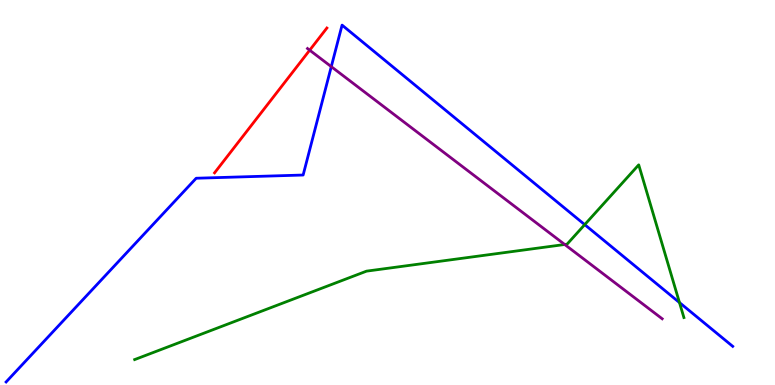[{'lines': ['blue', 'red'], 'intersections': []}, {'lines': ['green', 'red'], 'intersections': []}, {'lines': ['purple', 'red'], 'intersections': [{'x': 4.0, 'y': 8.7}]}, {'lines': ['blue', 'green'], 'intersections': [{'x': 7.54, 'y': 4.17}, {'x': 8.77, 'y': 2.14}]}, {'lines': ['blue', 'purple'], 'intersections': [{'x': 4.27, 'y': 8.27}]}, {'lines': ['green', 'purple'], 'intersections': [{'x': 7.29, 'y': 3.65}]}]